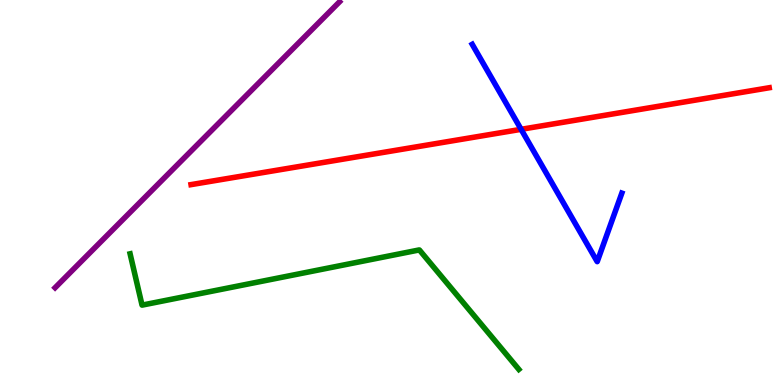[{'lines': ['blue', 'red'], 'intersections': [{'x': 6.72, 'y': 6.64}]}, {'lines': ['green', 'red'], 'intersections': []}, {'lines': ['purple', 'red'], 'intersections': []}, {'lines': ['blue', 'green'], 'intersections': []}, {'lines': ['blue', 'purple'], 'intersections': []}, {'lines': ['green', 'purple'], 'intersections': []}]